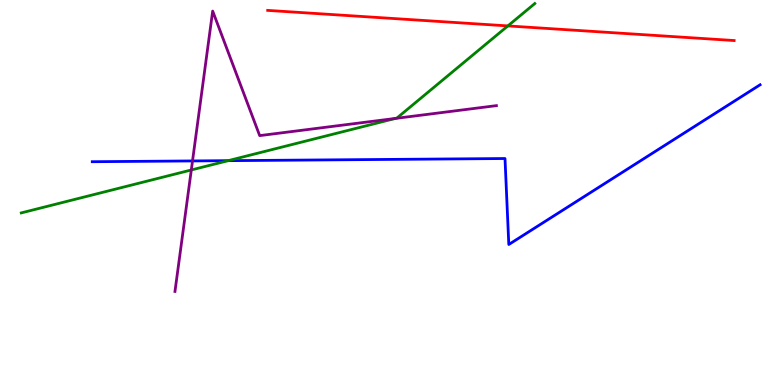[{'lines': ['blue', 'red'], 'intersections': []}, {'lines': ['green', 'red'], 'intersections': [{'x': 6.55, 'y': 9.33}]}, {'lines': ['purple', 'red'], 'intersections': []}, {'lines': ['blue', 'green'], 'intersections': [{'x': 2.94, 'y': 5.83}]}, {'lines': ['blue', 'purple'], 'intersections': [{'x': 2.48, 'y': 5.82}]}, {'lines': ['green', 'purple'], 'intersections': [{'x': 2.47, 'y': 5.59}, {'x': 5.1, 'y': 6.92}]}]